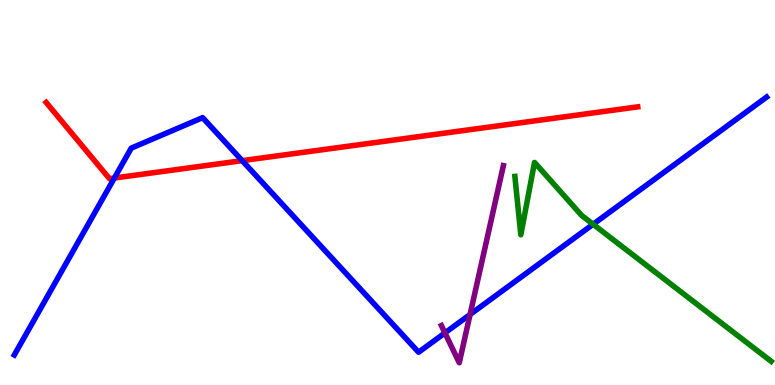[{'lines': ['blue', 'red'], 'intersections': [{'x': 1.48, 'y': 5.38}, {'x': 3.13, 'y': 5.83}]}, {'lines': ['green', 'red'], 'intersections': []}, {'lines': ['purple', 'red'], 'intersections': []}, {'lines': ['blue', 'green'], 'intersections': [{'x': 7.65, 'y': 4.17}]}, {'lines': ['blue', 'purple'], 'intersections': [{'x': 5.74, 'y': 1.35}, {'x': 6.07, 'y': 1.83}]}, {'lines': ['green', 'purple'], 'intersections': []}]